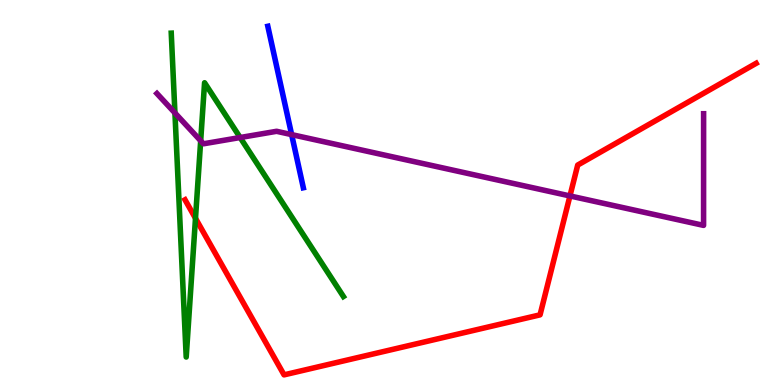[{'lines': ['blue', 'red'], 'intersections': []}, {'lines': ['green', 'red'], 'intersections': [{'x': 2.52, 'y': 4.33}]}, {'lines': ['purple', 'red'], 'intersections': [{'x': 7.35, 'y': 4.91}]}, {'lines': ['blue', 'green'], 'intersections': []}, {'lines': ['blue', 'purple'], 'intersections': [{'x': 3.76, 'y': 6.5}]}, {'lines': ['green', 'purple'], 'intersections': [{'x': 2.26, 'y': 7.07}, {'x': 2.59, 'y': 6.34}, {'x': 3.1, 'y': 6.43}]}]